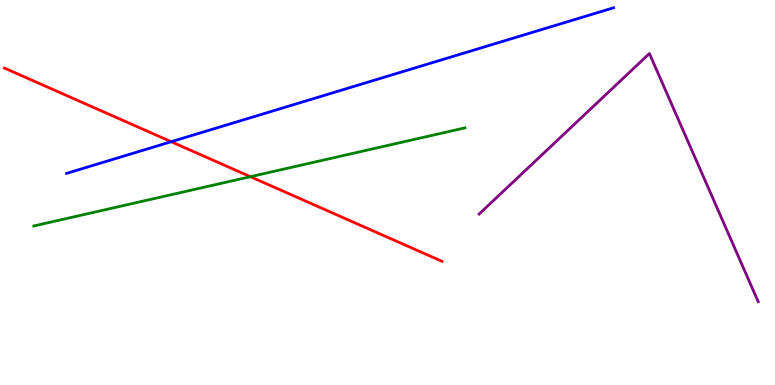[{'lines': ['blue', 'red'], 'intersections': [{'x': 2.21, 'y': 6.32}]}, {'lines': ['green', 'red'], 'intersections': [{'x': 3.23, 'y': 5.41}]}, {'lines': ['purple', 'red'], 'intersections': []}, {'lines': ['blue', 'green'], 'intersections': []}, {'lines': ['blue', 'purple'], 'intersections': []}, {'lines': ['green', 'purple'], 'intersections': []}]